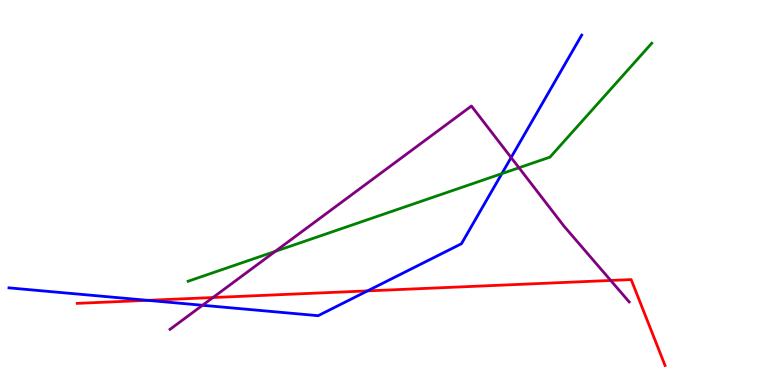[{'lines': ['blue', 'red'], 'intersections': [{'x': 1.91, 'y': 2.2}, {'x': 4.74, 'y': 2.44}]}, {'lines': ['green', 'red'], 'intersections': []}, {'lines': ['purple', 'red'], 'intersections': [{'x': 2.75, 'y': 2.27}, {'x': 7.88, 'y': 2.72}]}, {'lines': ['blue', 'green'], 'intersections': [{'x': 6.48, 'y': 5.49}]}, {'lines': ['blue', 'purple'], 'intersections': [{'x': 2.61, 'y': 2.07}, {'x': 6.6, 'y': 5.91}]}, {'lines': ['green', 'purple'], 'intersections': [{'x': 3.55, 'y': 3.47}, {'x': 6.7, 'y': 5.64}]}]